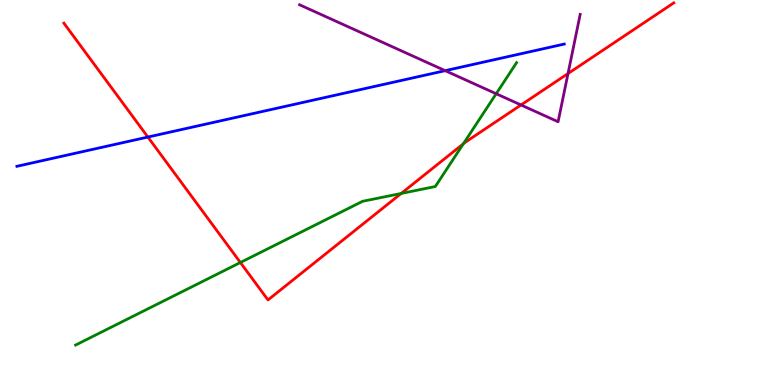[{'lines': ['blue', 'red'], 'intersections': [{'x': 1.91, 'y': 6.44}]}, {'lines': ['green', 'red'], 'intersections': [{'x': 3.1, 'y': 3.18}, {'x': 5.18, 'y': 4.98}, {'x': 5.98, 'y': 6.27}]}, {'lines': ['purple', 'red'], 'intersections': [{'x': 6.72, 'y': 7.27}, {'x': 7.33, 'y': 8.09}]}, {'lines': ['blue', 'green'], 'intersections': []}, {'lines': ['blue', 'purple'], 'intersections': [{'x': 5.74, 'y': 8.16}]}, {'lines': ['green', 'purple'], 'intersections': [{'x': 6.4, 'y': 7.57}]}]